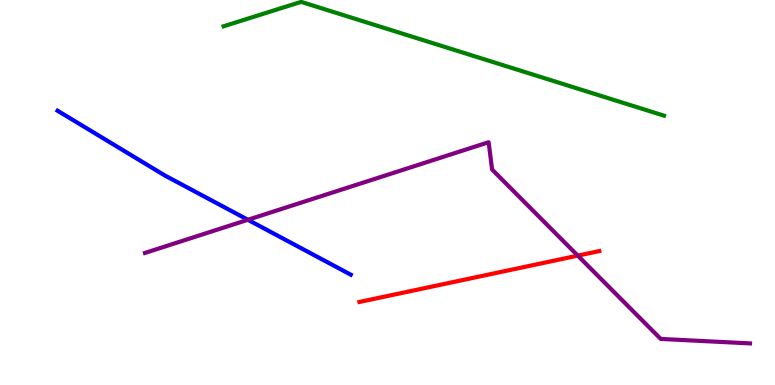[{'lines': ['blue', 'red'], 'intersections': []}, {'lines': ['green', 'red'], 'intersections': []}, {'lines': ['purple', 'red'], 'intersections': [{'x': 7.46, 'y': 3.36}]}, {'lines': ['blue', 'green'], 'intersections': []}, {'lines': ['blue', 'purple'], 'intersections': [{'x': 3.2, 'y': 4.29}]}, {'lines': ['green', 'purple'], 'intersections': []}]